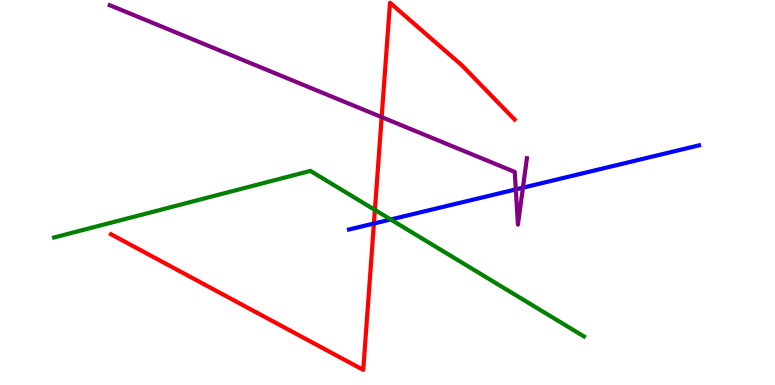[{'lines': ['blue', 'red'], 'intersections': [{'x': 4.82, 'y': 4.19}]}, {'lines': ['green', 'red'], 'intersections': [{'x': 4.84, 'y': 4.55}]}, {'lines': ['purple', 'red'], 'intersections': [{'x': 4.92, 'y': 6.96}]}, {'lines': ['blue', 'green'], 'intersections': [{'x': 5.04, 'y': 4.3}]}, {'lines': ['blue', 'purple'], 'intersections': [{'x': 6.66, 'y': 5.08}, {'x': 6.75, 'y': 5.12}]}, {'lines': ['green', 'purple'], 'intersections': []}]